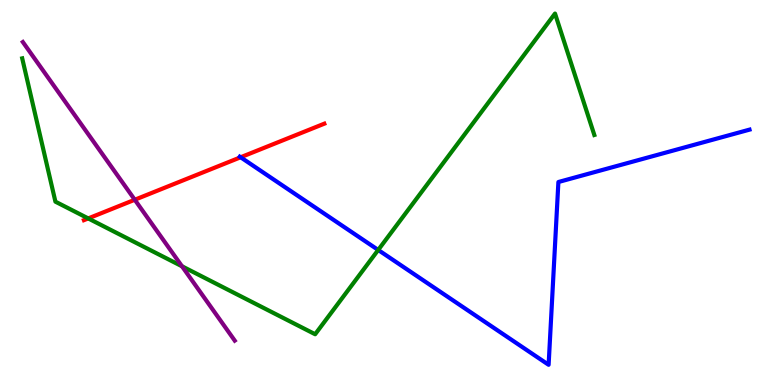[{'lines': ['blue', 'red'], 'intersections': [{'x': 3.1, 'y': 5.92}]}, {'lines': ['green', 'red'], 'intersections': [{'x': 1.14, 'y': 4.33}]}, {'lines': ['purple', 'red'], 'intersections': [{'x': 1.74, 'y': 4.81}]}, {'lines': ['blue', 'green'], 'intersections': [{'x': 4.88, 'y': 3.51}]}, {'lines': ['blue', 'purple'], 'intersections': []}, {'lines': ['green', 'purple'], 'intersections': [{'x': 2.35, 'y': 3.08}]}]